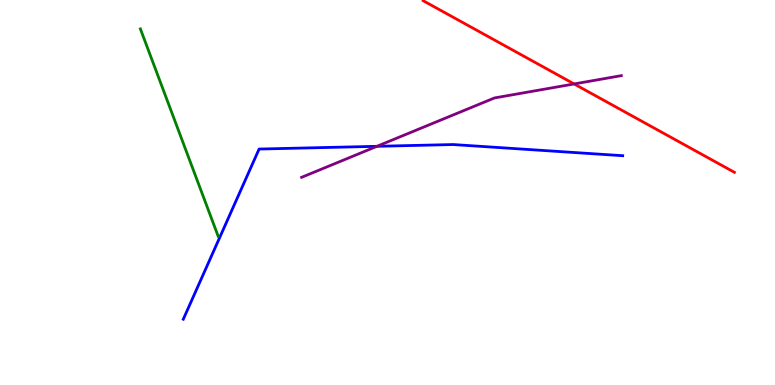[{'lines': ['blue', 'red'], 'intersections': []}, {'lines': ['green', 'red'], 'intersections': []}, {'lines': ['purple', 'red'], 'intersections': [{'x': 7.41, 'y': 7.82}]}, {'lines': ['blue', 'green'], 'intersections': []}, {'lines': ['blue', 'purple'], 'intersections': [{'x': 4.86, 'y': 6.2}]}, {'lines': ['green', 'purple'], 'intersections': []}]